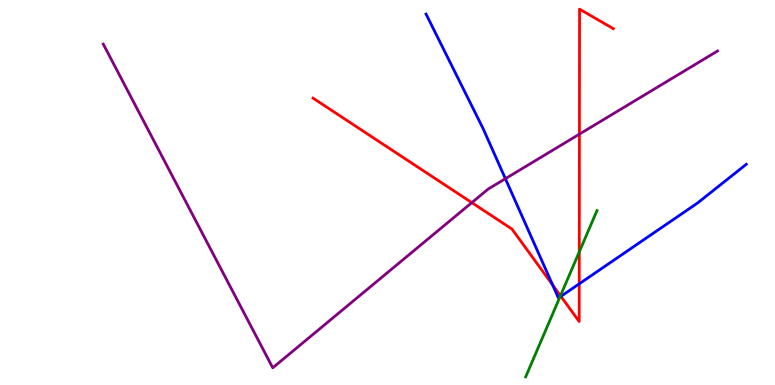[{'lines': ['blue', 'red'], 'intersections': [{'x': 7.13, 'y': 2.6}, {'x': 7.24, 'y': 2.3}, {'x': 7.47, 'y': 2.63}]}, {'lines': ['green', 'red'], 'intersections': [{'x': 7.23, 'y': 2.32}, {'x': 7.47, 'y': 3.46}]}, {'lines': ['purple', 'red'], 'intersections': [{'x': 6.09, 'y': 4.74}, {'x': 7.48, 'y': 6.52}]}, {'lines': ['blue', 'green'], 'intersections': [{'x': 7.22, 'y': 2.29}]}, {'lines': ['blue', 'purple'], 'intersections': [{'x': 6.52, 'y': 5.36}]}, {'lines': ['green', 'purple'], 'intersections': []}]